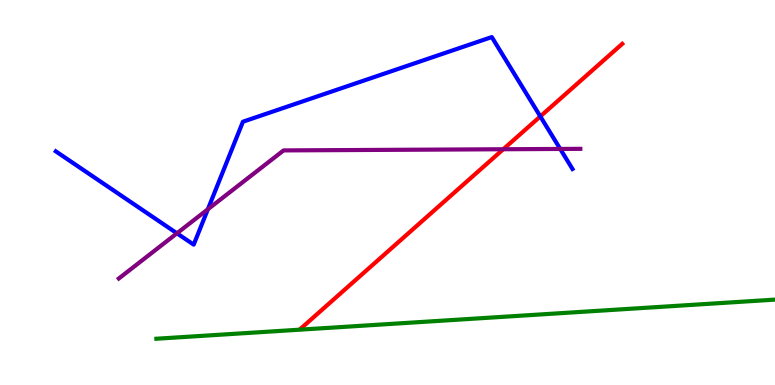[{'lines': ['blue', 'red'], 'intersections': [{'x': 6.97, 'y': 6.98}]}, {'lines': ['green', 'red'], 'intersections': []}, {'lines': ['purple', 'red'], 'intersections': [{'x': 6.49, 'y': 6.12}]}, {'lines': ['blue', 'green'], 'intersections': []}, {'lines': ['blue', 'purple'], 'intersections': [{'x': 2.28, 'y': 3.94}, {'x': 2.68, 'y': 4.56}, {'x': 7.23, 'y': 6.13}]}, {'lines': ['green', 'purple'], 'intersections': []}]